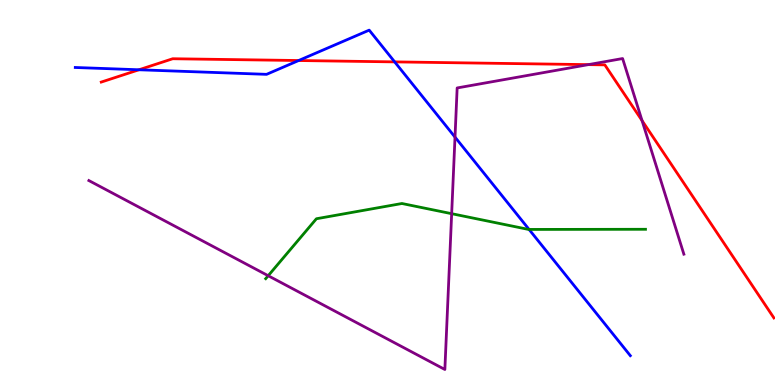[{'lines': ['blue', 'red'], 'intersections': [{'x': 1.79, 'y': 8.19}, {'x': 3.85, 'y': 8.43}, {'x': 5.09, 'y': 8.39}]}, {'lines': ['green', 'red'], 'intersections': []}, {'lines': ['purple', 'red'], 'intersections': [{'x': 7.59, 'y': 8.32}, {'x': 8.28, 'y': 6.87}]}, {'lines': ['blue', 'green'], 'intersections': [{'x': 6.83, 'y': 4.04}]}, {'lines': ['blue', 'purple'], 'intersections': [{'x': 5.87, 'y': 6.44}]}, {'lines': ['green', 'purple'], 'intersections': [{'x': 3.46, 'y': 2.84}, {'x': 5.83, 'y': 4.45}]}]